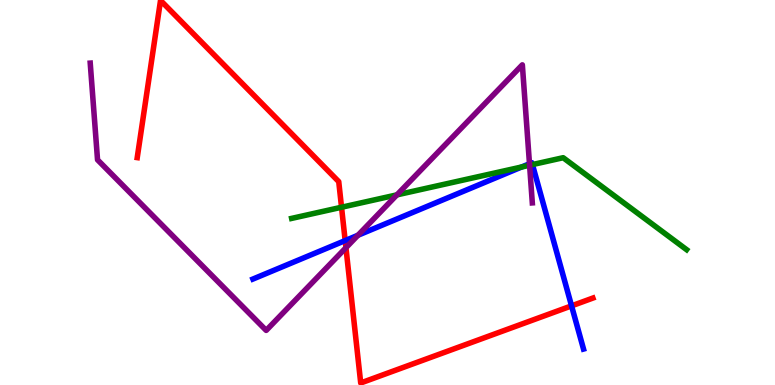[{'lines': ['blue', 'red'], 'intersections': [{'x': 4.45, 'y': 3.75}, {'x': 7.37, 'y': 2.06}]}, {'lines': ['green', 'red'], 'intersections': [{'x': 4.41, 'y': 4.62}]}, {'lines': ['purple', 'red'], 'intersections': [{'x': 4.46, 'y': 3.57}]}, {'lines': ['blue', 'green'], 'intersections': [{'x': 6.73, 'y': 5.66}, {'x': 6.87, 'y': 5.73}]}, {'lines': ['blue', 'purple'], 'intersections': [{'x': 4.62, 'y': 3.89}, {'x': 6.83, 'y': 5.75}]}, {'lines': ['green', 'purple'], 'intersections': [{'x': 5.12, 'y': 4.94}, {'x': 6.83, 'y': 5.71}]}]